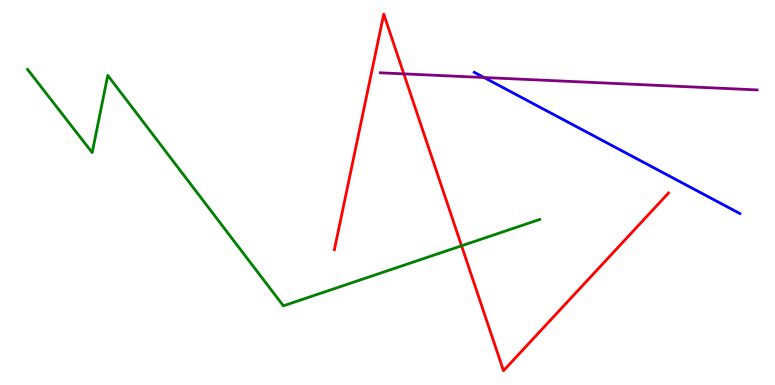[{'lines': ['blue', 'red'], 'intersections': []}, {'lines': ['green', 'red'], 'intersections': [{'x': 5.96, 'y': 3.62}]}, {'lines': ['purple', 'red'], 'intersections': [{'x': 5.21, 'y': 8.08}]}, {'lines': ['blue', 'green'], 'intersections': []}, {'lines': ['blue', 'purple'], 'intersections': [{'x': 6.25, 'y': 7.99}]}, {'lines': ['green', 'purple'], 'intersections': []}]